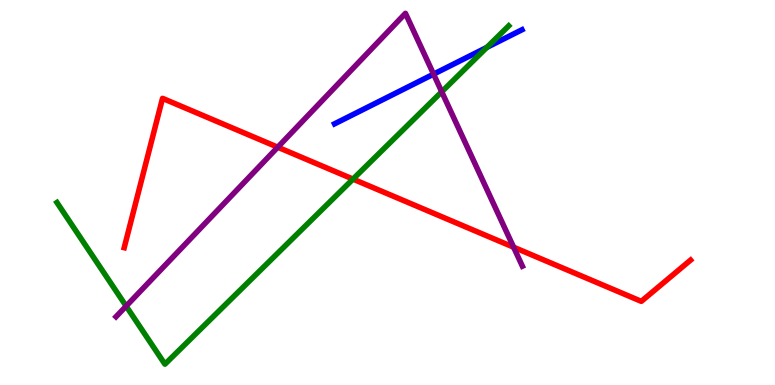[{'lines': ['blue', 'red'], 'intersections': []}, {'lines': ['green', 'red'], 'intersections': [{'x': 4.55, 'y': 5.35}]}, {'lines': ['purple', 'red'], 'intersections': [{'x': 3.58, 'y': 6.18}, {'x': 6.63, 'y': 3.58}]}, {'lines': ['blue', 'green'], 'intersections': [{'x': 6.28, 'y': 8.77}]}, {'lines': ['blue', 'purple'], 'intersections': [{'x': 5.59, 'y': 8.07}]}, {'lines': ['green', 'purple'], 'intersections': [{'x': 1.63, 'y': 2.05}, {'x': 5.7, 'y': 7.62}]}]